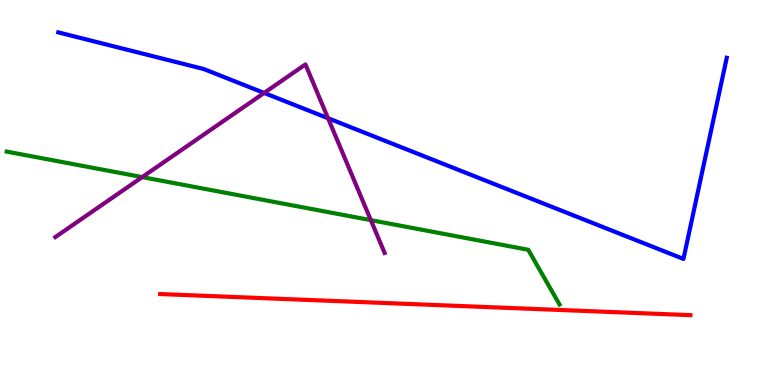[{'lines': ['blue', 'red'], 'intersections': []}, {'lines': ['green', 'red'], 'intersections': []}, {'lines': ['purple', 'red'], 'intersections': []}, {'lines': ['blue', 'green'], 'intersections': []}, {'lines': ['blue', 'purple'], 'intersections': [{'x': 3.41, 'y': 7.59}, {'x': 4.23, 'y': 6.93}]}, {'lines': ['green', 'purple'], 'intersections': [{'x': 1.83, 'y': 5.4}, {'x': 4.78, 'y': 4.28}]}]